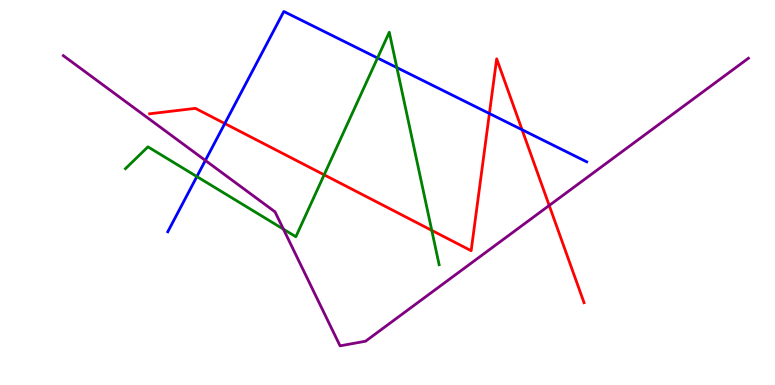[{'lines': ['blue', 'red'], 'intersections': [{'x': 2.9, 'y': 6.79}, {'x': 6.31, 'y': 7.05}, {'x': 6.74, 'y': 6.63}]}, {'lines': ['green', 'red'], 'intersections': [{'x': 4.18, 'y': 5.46}, {'x': 5.57, 'y': 4.02}]}, {'lines': ['purple', 'red'], 'intersections': [{'x': 7.09, 'y': 4.66}]}, {'lines': ['blue', 'green'], 'intersections': [{'x': 2.54, 'y': 5.41}, {'x': 4.87, 'y': 8.49}, {'x': 5.12, 'y': 8.24}]}, {'lines': ['blue', 'purple'], 'intersections': [{'x': 2.65, 'y': 5.83}]}, {'lines': ['green', 'purple'], 'intersections': [{'x': 3.66, 'y': 4.05}]}]